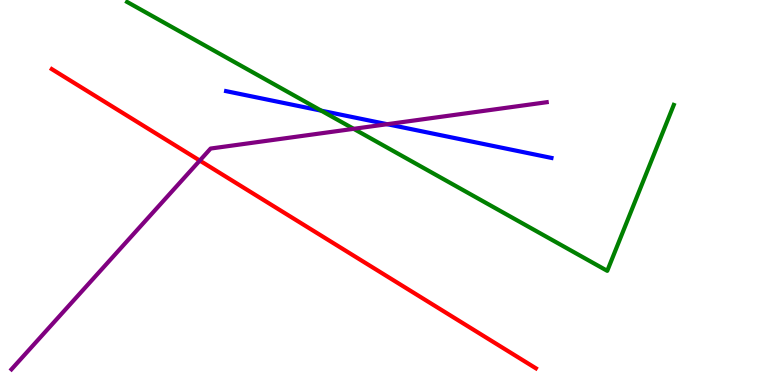[{'lines': ['blue', 'red'], 'intersections': []}, {'lines': ['green', 'red'], 'intersections': []}, {'lines': ['purple', 'red'], 'intersections': [{'x': 2.58, 'y': 5.83}]}, {'lines': ['blue', 'green'], 'intersections': [{'x': 4.15, 'y': 7.13}]}, {'lines': ['blue', 'purple'], 'intersections': [{'x': 5.0, 'y': 6.77}]}, {'lines': ['green', 'purple'], 'intersections': [{'x': 4.56, 'y': 6.65}]}]